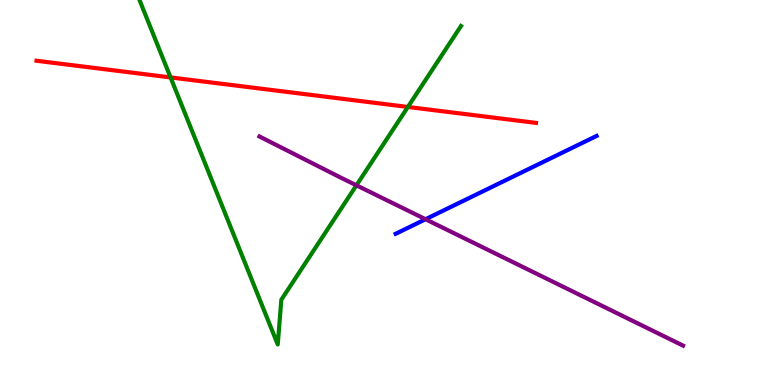[{'lines': ['blue', 'red'], 'intersections': []}, {'lines': ['green', 'red'], 'intersections': [{'x': 2.2, 'y': 7.99}, {'x': 5.26, 'y': 7.22}]}, {'lines': ['purple', 'red'], 'intersections': []}, {'lines': ['blue', 'green'], 'intersections': []}, {'lines': ['blue', 'purple'], 'intersections': [{'x': 5.49, 'y': 4.31}]}, {'lines': ['green', 'purple'], 'intersections': [{'x': 4.6, 'y': 5.19}]}]